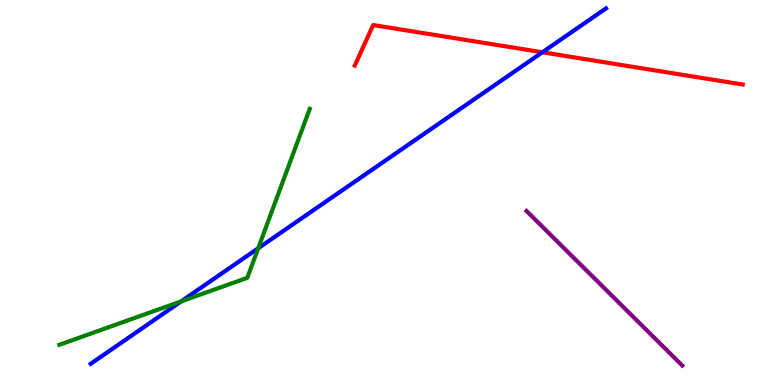[{'lines': ['blue', 'red'], 'intersections': [{'x': 7.0, 'y': 8.64}]}, {'lines': ['green', 'red'], 'intersections': []}, {'lines': ['purple', 'red'], 'intersections': []}, {'lines': ['blue', 'green'], 'intersections': [{'x': 2.34, 'y': 2.17}, {'x': 3.33, 'y': 3.55}]}, {'lines': ['blue', 'purple'], 'intersections': []}, {'lines': ['green', 'purple'], 'intersections': []}]